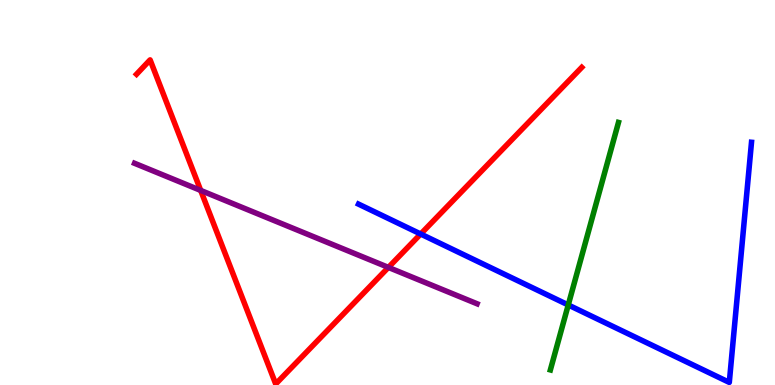[{'lines': ['blue', 'red'], 'intersections': [{'x': 5.43, 'y': 3.92}]}, {'lines': ['green', 'red'], 'intersections': []}, {'lines': ['purple', 'red'], 'intersections': [{'x': 2.59, 'y': 5.05}, {'x': 5.01, 'y': 3.05}]}, {'lines': ['blue', 'green'], 'intersections': [{'x': 7.33, 'y': 2.08}]}, {'lines': ['blue', 'purple'], 'intersections': []}, {'lines': ['green', 'purple'], 'intersections': []}]